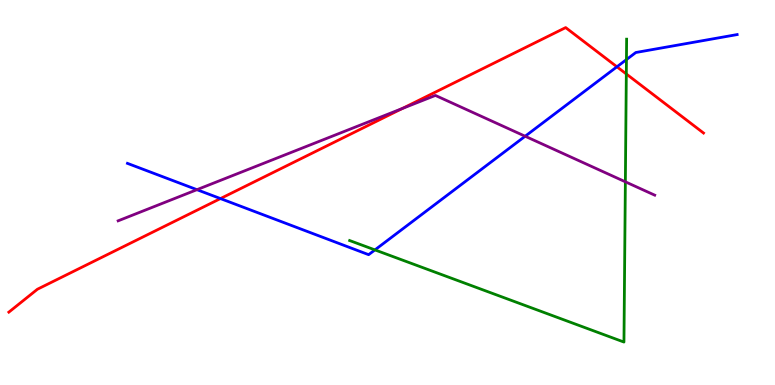[{'lines': ['blue', 'red'], 'intersections': [{'x': 2.84, 'y': 4.84}, {'x': 7.96, 'y': 8.27}]}, {'lines': ['green', 'red'], 'intersections': [{'x': 8.08, 'y': 8.08}]}, {'lines': ['purple', 'red'], 'intersections': [{'x': 5.19, 'y': 7.18}]}, {'lines': ['blue', 'green'], 'intersections': [{'x': 4.84, 'y': 3.51}, {'x': 8.08, 'y': 8.45}]}, {'lines': ['blue', 'purple'], 'intersections': [{'x': 2.54, 'y': 5.07}, {'x': 6.78, 'y': 6.46}]}, {'lines': ['green', 'purple'], 'intersections': [{'x': 8.07, 'y': 5.28}]}]